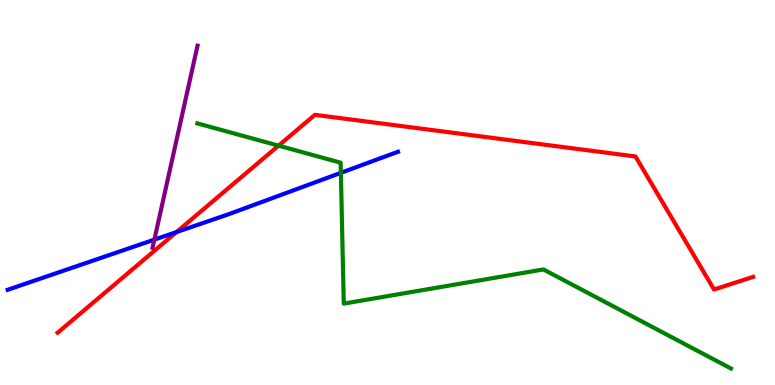[{'lines': ['blue', 'red'], 'intersections': [{'x': 2.28, 'y': 3.97}]}, {'lines': ['green', 'red'], 'intersections': [{'x': 3.59, 'y': 6.22}]}, {'lines': ['purple', 'red'], 'intersections': []}, {'lines': ['blue', 'green'], 'intersections': [{'x': 4.4, 'y': 5.51}]}, {'lines': ['blue', 'purple'], 'intersections': [{'x': 1.99, 'y': 3.78}]}, {'lines': ['green', 'purple'], 'intersections': []}]